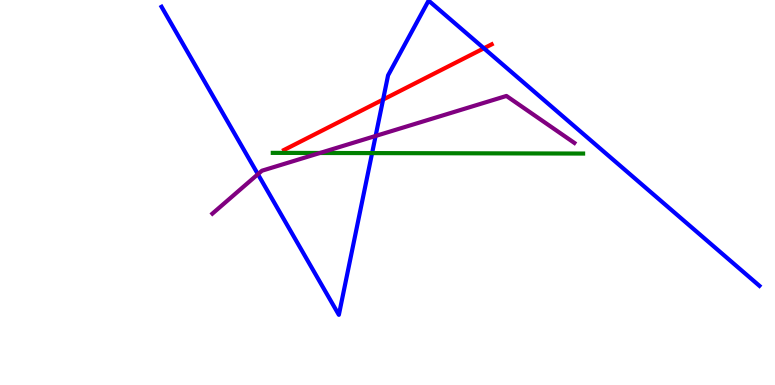[{'lines': ['blue', 'red'], 'intersections': [{'x': 4.94, 'y': 7.41}, {'x': 6.24, 'y': 8.75}]}, {'lines': ['green', 'red'], 'intersections': []}, {'lines': ['purple', 'red'], 'intersections': []}, {'lines': ['blue', 'green'], 'intersections': [{'x': 4.8, 'y': 6.02}]}, {'lines': ['blue', 'purple'], 'intersections': [{'x': 3.33, 'y': 5.48}, {'x': 4.85, 'y': 6.47}]}, {'lines': ['green', 'purple'], 'intersections': [{'x': 4.13, 'y': 6.03}]}]